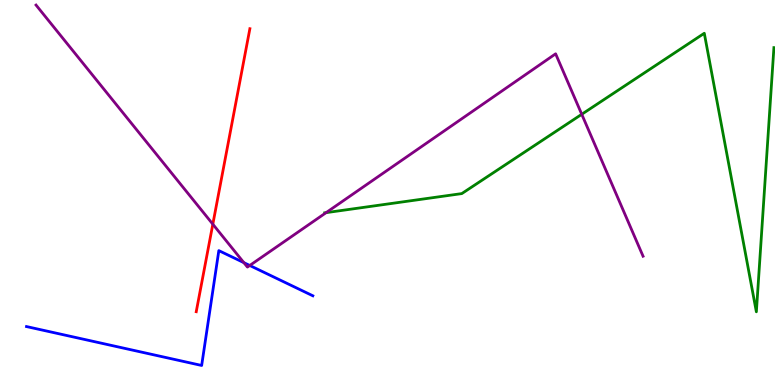[{'lines': ['blue', 'red'], 'intersections': []}, {'lines': ['green', 'red'], 'intersections': []}, {'lines': ['purple', 'red'], 'intersections': [{'x': 2.75, 'y': 4.18}]}, {'lines': ['blue', 'green'], 'intersections': []}, {'lines': ['blue', 'purple'], 'intersections': [{'x': 3.15, 'y': 3.18}, {'x': 3.22, 'y': 3.1}]}, {'lines': ['green', 'purple'], 'intersections': [{'x': 4.21, 'y': 4.48}, {'x': 7.51, 'y': 7.03}]}]